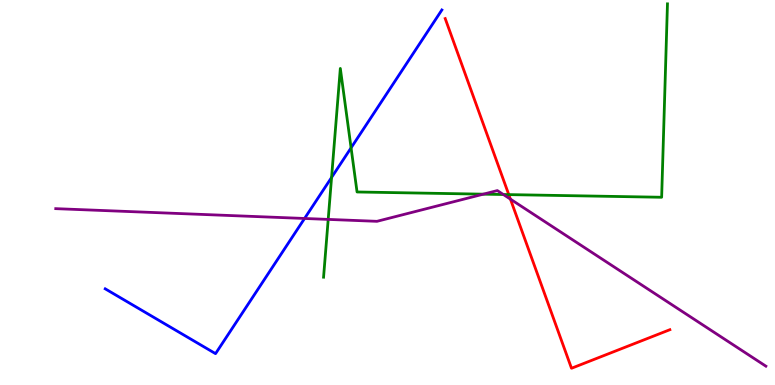[{'lines': ['blue', 'red'], 'intersections': []}, {'lines': ['green', 'red'], 'intersections': [{'x': 6.56, 'y': 4.95}]}, {'lines': ['purple', 'red'], 'intersections': [{'x': 6.59, 'y': 4.83}]}, {'lines': ['blue', 'green'], 'intersections': [{'x': 4.28, 'y': 5.39}, {'x': 4.53, 'y': 6.16}]}, {'lines': ['blue', 'purple'], 'intersections': [{'x': 3.93, 'y': 4.33}]}, {'lines': ['green', 'purple'], 'intersections': [{'x': 4.23, 'y': 4.3}, {'x': 6.24, 'y': 4.96}, {'x': 6.49, 'y': 4.95}]}]